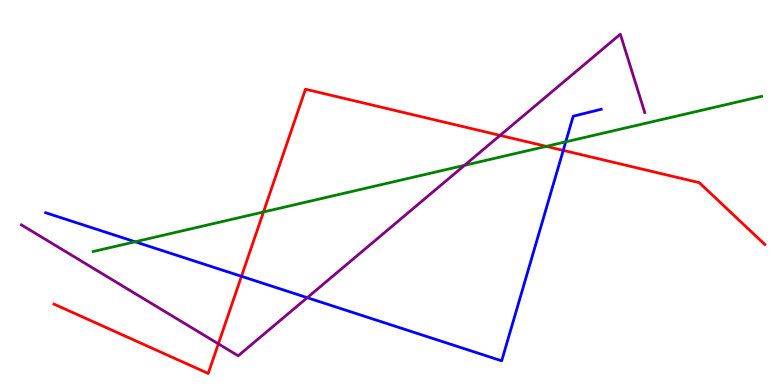[{'lines': ['blue', 'red'], 'intersections': [{'x': 3.12, 'y': 2.82}, {'x': 7.27, 'y': 6.09}]}, {'lines': ['green', 'red'], 'intersections': [{'x': 3.4, 'y': 4.49}, {'x': 7.05, 'y': 6.2}]}, {'lines': ['purple', 'red'], 'intersections': [{'x': 2.82, 'y': 1.07}, {'x': 6.45, 'y': 6.48}]}, {'lines': ['blue', 'green'], 'intersections': [{'x': 1.74, 'y': 3.72}, {'x': 7.3, 'y': 6.32}]}, {'lines': ['blue', 'purple'], 'intersections': [{'x': 3.96, 'y': 2.27}]}, {'lines': ['green', 'purple'], 'intersections': [{'x': 5.99, 'y': 5.71}]}]